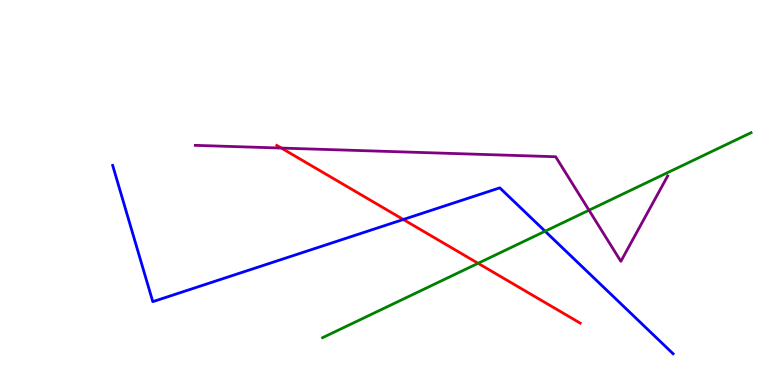[{'lines': ['blue', 'red'], 'intersections': [{'x': 5.2, 'y': 4.3}]}, {'lines': ['green', 'red'], 'intersections': [{'x': 6.17, 'y': 3.16}]}, {'lines': ['purple', 'red'], 'intersections': [{'x': 3.63, 'y': 6.15}]}, {'lines': ['blue', 'green'], 'intersections': [{'x': 7.03, 'y': 3.99}]}, {'lines': ['blue', 'purple'], 'intersections': []}, {'lines': ['green', 'purple'], 'intersections': [{'x': 7.6, 'y': 4.54}]}]